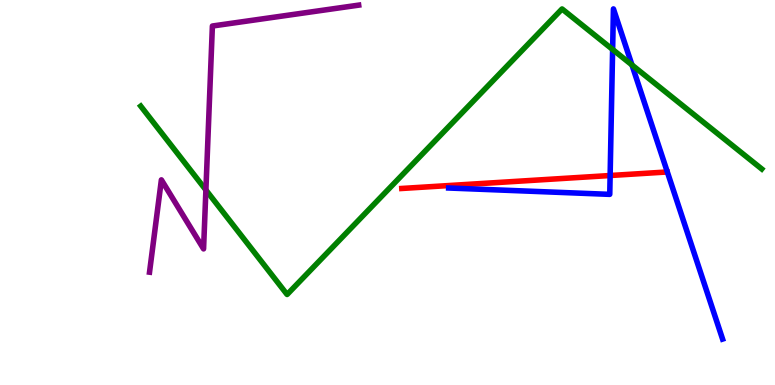[{'lines': ['blue', 'red'], 'intersections': [{'x': 7.87, 'y': 5.44}]}, {'lines': ['green', 'red'], 'intersections': []}, {'lines': ['purple', 'red'], 'intersections': []}, {'lines': ['blue', 'green'], 'intersections': [{'x': 7.9, 'y': 8.71}, {'x': 8.15, 'y': 8.31}]}, {'lines': ['blue', 'purple'], 'intersections': []}, {'lines': ['green', 'purple'], 'intersections': [{'x': 2.66, 'y': 5.07}]}]